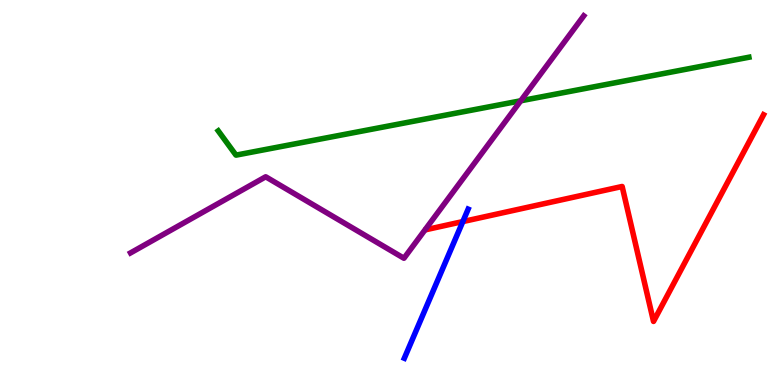[{'lines': ['blue', 'red'], 'intersections': [{'x': 5.97, 'y': 4.24}]}, {'lines': ['green', 'red'], 'intersections': []}, {'lines': ['purple', 'red'], 'intersections': []}, {'lines': ['blue', 'green'], 'intersections': []}, {'lines': ['blue', 'purple'], 'intersections': []}, {'lines': ['green', 'purple'], 'intersections': [{'x': 6.72, 'y': 7.38}]}]